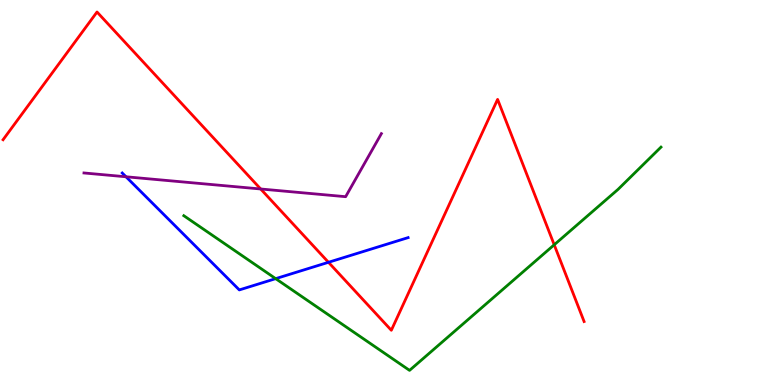[{'lines': ['blue', 'red'], 'intersections': [{'x': 4.24, 'y': 3.19}]}, {'lines': ['green', 'red'], 'intersections': [{'x': 7.15, 'y': 3.64}]}, {'lines': ['purple', 'red'], 'intersections': [{'x': 3.36, 'y': 5.09}]}, {'lines': ['blue', 'green'], 'intersections': [{'x': 3.56, 'y': 2.76}]}, {'lines': ['blue', 'purple'], 'intersections': [{'x': 1.63, 'y': 5.41}]}, {'lines': ['green', 'purple'], 'intersections': []}]